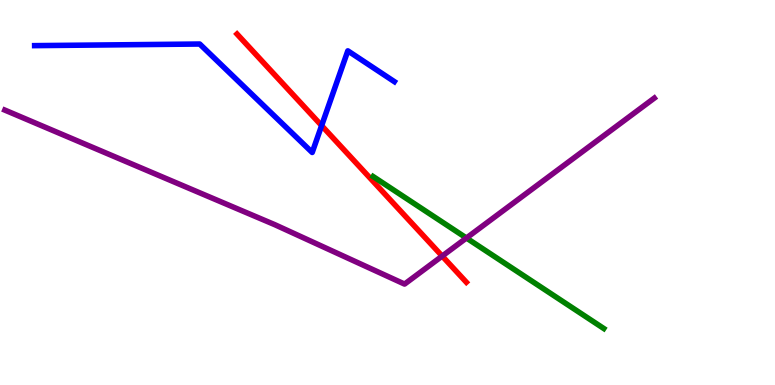[{'lines': ['blue', 'red'], 'intersections': [{'x': 4.15, 'y': 6.74}]}, {'lines': ['green', 'red'], 'intersections': []}, {'lines': ['purple', 'red'], 'intersections': [{'x': 5.71, 'y': 3.35}]}, {'lines': ['blue', 'green'], 'intersections': []}, {'lines': ['blue', 'purple'], 'intersections': []}, {'lines': ['green', 'purple'], 'intersections': [{'x': 6.02, 'y': 3.82}]}]